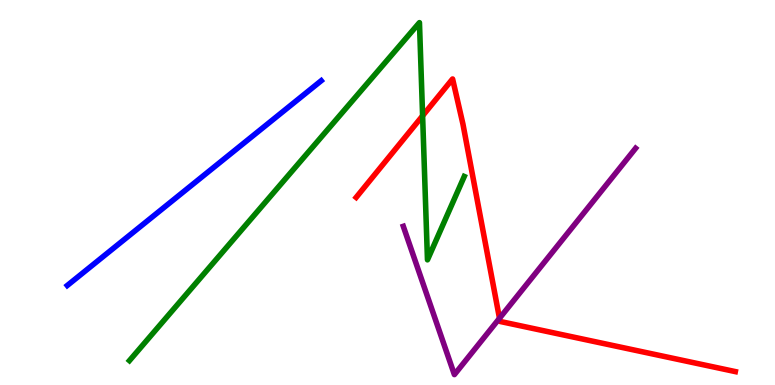[{'lines': ['blue', 'red'], 'intersections': []}, {'lines': ['green', 'red'], 'intersections': [{'x': 5.45, 'y': 6.99}]}, {'lines': ['purple', 'red'], 'intersections': [{'x': 6.44, 'y': 1.73}]}, {'lines': ['blue', 'green'], 'intersections': []}, {'lines': ['blue', 'purple'], 'intersections': []}, {'lines': ['green', 'purple'], 'intersections': []}]